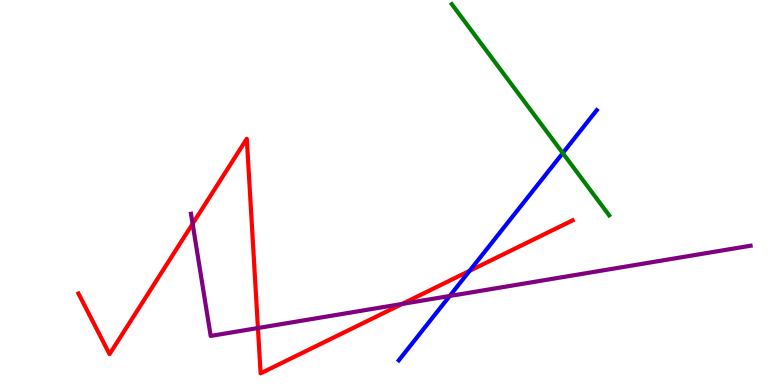[{'lines': ['blue', 'red'], 'intersections': [{'x': 6.06, 'y': 2.96}]}, {'lines': ['green', 'red'], 'intersections': []}, {'lines': ['purple', 'red'], 'intersections': [{'x': 2.49, 'y': 4.19}, {'x': 3.33, 'y': 1.48}, {'x': 5.19, 'y': 2.11}]}, {'lines': ['blue', 'green'], 'intersections': [{'x': 7.26, 'y': 6.02}]}, {'lines': ['blue', 'purple'], 'intersections': [{'x': 5.8, 'y': 2.31}]}, {'lines': ['green', 'purple'], 'intersections': []}]